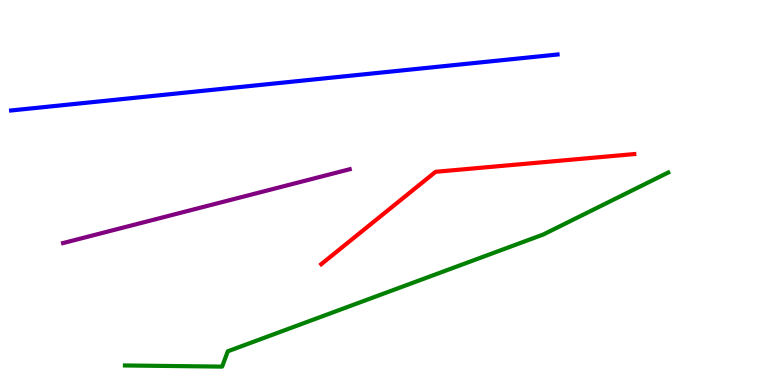[{'lines': ['blue', 'red'], 'intersections': []}, {'lines': ['green', 'red'], 'intersections': []}, {'lines': ['purple', 'red'], 'intersections': []}, {'lines': ['blue', 'green'], 'intersections': []}, {'lines': ['blue', 'purple'], 'intersections': []}, {'lines': ['green', 'purple'], 'intersections': []}]